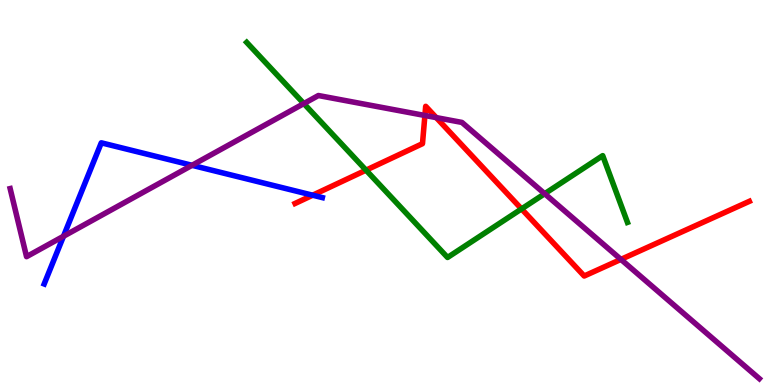[{'lines': ['blue', 'red'], 'intersections': [{'x': 4.03, 'y': 4.93}]}, {'lines': ['green', 'red'], 'intersections': [{'x': 4.72, 'y': 5.58}, {'x': 6.73, 'y': 4.57}]}, {'lines': ['purple', 'red'], 'intersections': [{'x': 5.48, 'y': 7.0}, {'x': 5.63, 'y': 6.95}, {'x': 8.01, 'y': 3.26}]}, {'lines': ['blue', 'green'], 'intersections': []}, {'lines': ['blue', 'purple'], 'intersections': [{'x': 0.819, 'y': 3.86}, {'x': 2.48, 'y': 5.71}]}, {'lines': ['green', 'purple'], 'intersections': [{'x': 3.92, 'y': 7.31}, {'x': 7.03, 'y': 4.97}]}]